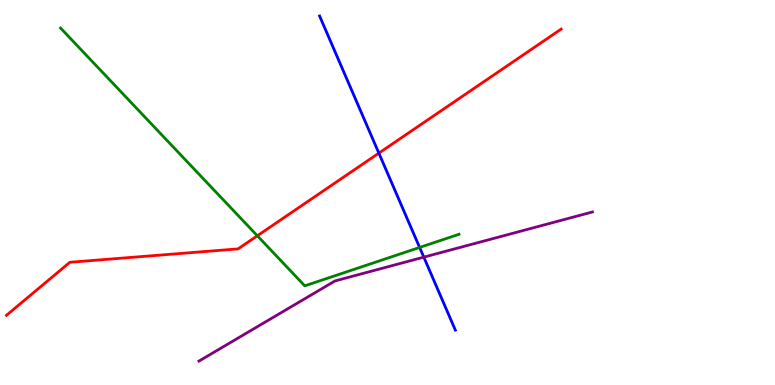[{'lines': ['blue', 'red'], 'intersections': [{'x': 4.89, 'y': 6.02}]}, {'lines': ['green', 'red'], 'intersections': [{'x': 3.32, 'y': 3.88}]}, {'lines': ['purple', 'red'], 'intersections': []}, {'lines': ['blue', 'green'], 'intersections': [{'x': 5.41, 'y': 3.57}]}, {'lines': ['blue', 'purple'], 'intersections': [{'x': 5.47, 'y': 3.32}]}, {'lines': ['green', 'purple'], 'intersections': []}]